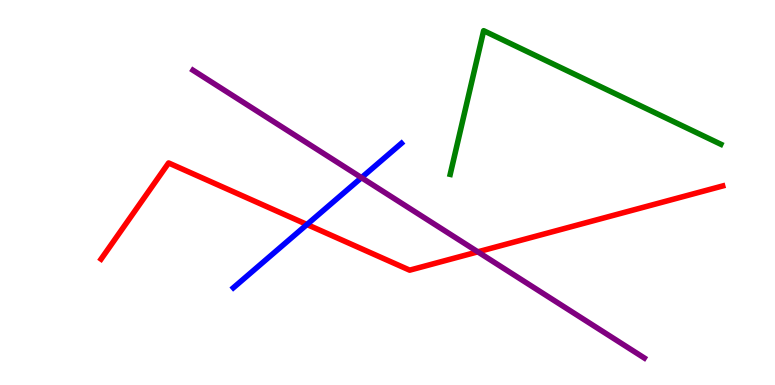[{'lines': ['blue', 'red'], 'intersections': [{'x': 3.96, 'y': 4.17}]}, {'lines': ['green', 'red'], 'intersections': []}, {'lines': ['purple', 'red'], 'intersections': [{'x': 6.17, 'y': 3.46}]}, {'lines': ['blue', 'green'], 'intersections': []}, {'lines': ['blue', 'purple'], 'intersections': [{'x': 4.66, 'y': 5.39}]}, {'lines': ['green', 'purple'], 'intersections': []}]